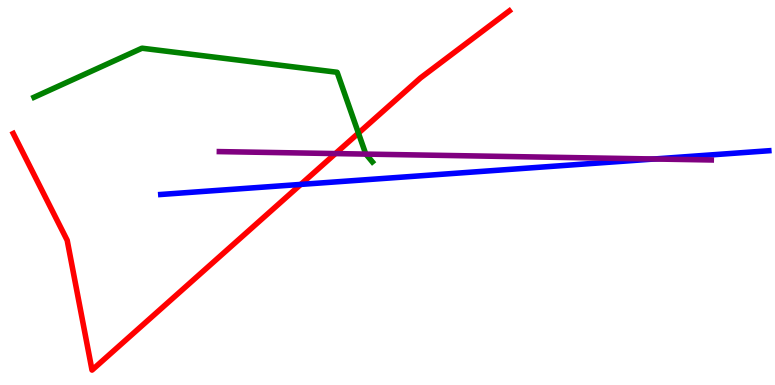[{'lines': ['blue', 'red'], 'intersections': [{'x': 3.88, 'y': 5.21}]}, {'lines': ['green', 'red'], 'intersections': [{'x': 4.63, 'y': 6.54}]}, {'lines': ['purple', 'red'], 'intersections': [{'x': 4.33, 'y': 6.01}]}, {'lines': ['blue', 'green'], 'intersections': []}, {'lines': ['blue', 'purple'], 'intersections': [{'x': 8.44, 'y': 5.87}]}, {'lines': ['green', 'purple'], 'intersections': [{'x': 4.72, 'y': 6.0}]}]